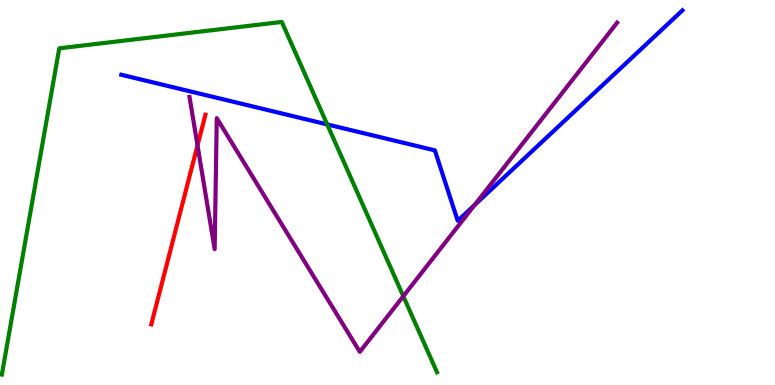[{'lines': ['blue', 'red'], 'intersections': []}, {'lines': ['green', 'red'], 'intersections': []}, {'lines': ['purple', 'red'], 'intersections': [{'x': 2.55, 'y': 6.22}]}, {'lines': ['blue', 'green'], 'intersections': [{'x': 4.22, 'y': 6.77}]}, {'lines': ['blue', 'purple'], 'intersections': [{'x': 6.12, 'y': 4.68}]}, {'lines': ['green', 'purple'], 'intersections': [{'x': 5.2, 'y': 2.31}]}]